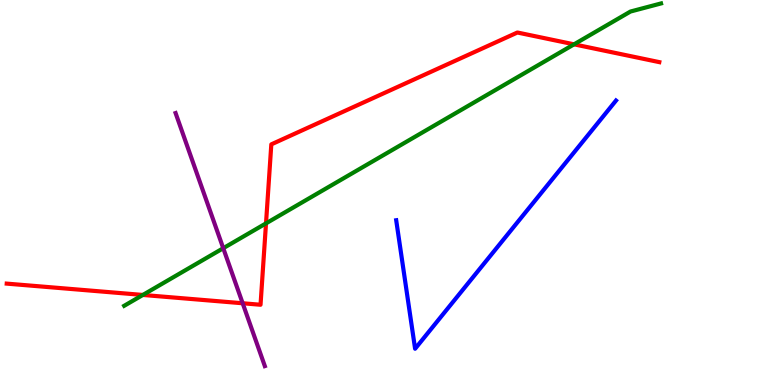[{'lines': ['blue', 'red'], 'intersections': []}, {'lines': ['green', 'red'], 'intersections': [{'x': 1.84, 'y': 2.34}, {'x': 3.43, 'y': 4.2}, {'x': 7.41, 'y': 8.85}]}, {'lines': ['purple', 'red'], 'intersections': [{'x': 3.13, 'y': 2.12}]}, {'lines': ['blue', 'green'], 'intersections': []}, {'lines': ['blue', 'purple'], 'intersections': []}, {'lines': ['green', 'purple'], 'intersections': [{'x': 2.88, 'y': 3.55}]}]